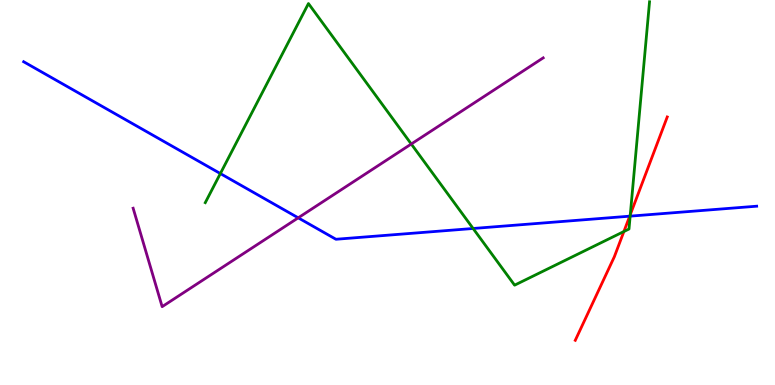[{'lines': ['blue', 'red'], 'intersections': [{'x': 8.13, 'y': 4.38}]}, {'lines': ['green', 'red'], 'intersections': [{'x': 8.05, 'y': 3.99}, {'x': 8.13, 'y': 4.43}]}, {'lines': ['purple', 'red'], 'intersections': []}, {'lines': ['blue', 'green'], 'intersections': [{'x': 2.84, 'y': 5.49}, {'x': 6.1, 'y': 4.07}, {'x': 8.13, 'y': 4.39}]}, {'lines': ['blue', 'purple'], 'intersections': [{'x': 3.85, 'y': 4.34}]}, {'lines': ['green', 'purple'], 'intersections': [{'x': 5.31, 'y': 6.26}]}]